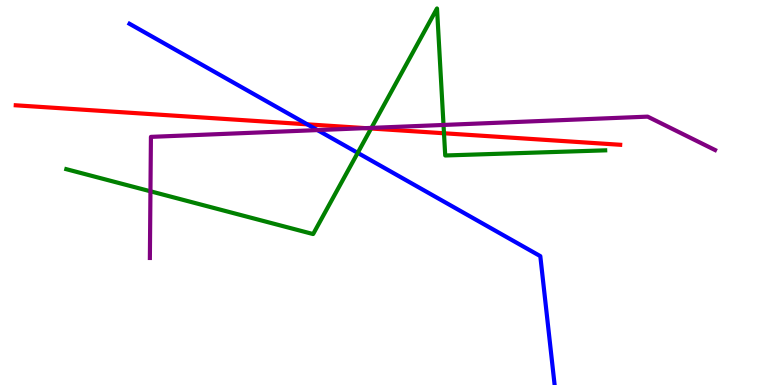[{'lines': ['blue', 'red'], 'intersections': [{'x': 3.96, 'y': 6.77}]}, {'lines': ['green', 'red'], 'intersections': [{'x': 4.79, 'y': 6.66}, {'x': 5.73, 'y': 6.54}]}, {'lines': ['purple', 'red'], 'intersections': [{'x': 4.72, 'y': 6.67}]}, {'lines': ['blue', 'green'], 'intersections': [{'x': 4.62, 'y': 6.03}]}, {'lines': ['blue', 'purple'], 'intersections': [{'x': 4.1, 'y': 6.62}]}, {'lines': ['green', 'purple'], 'intersections': [{'x': 1.94, 'y': 5.03}, {'x': 4.79, 'y': 6.68}, {'x': 5.72, 'y': 6.75}]}]